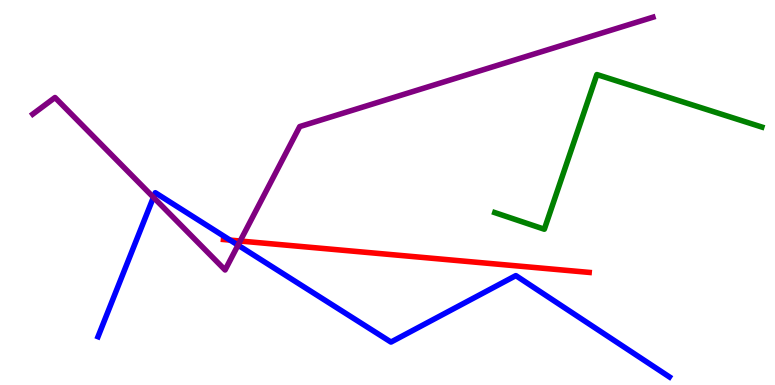[{'lines': ['blue', 'red'], 'intersections': [{'x': 2.97, 'y': 3.76}]}, {'lines': ['green', 'red'], 'intersections': []}, {'lines': ['purple', 'red'], 'intersections': [{'x': 3.1, 'y': 3.74}]}, {'lines': ['blue', 'green'], 'intersections': []}, {'lines': ['blue', 'purple'], 'intersections': [{'x': 1.98, 'y': 4.87}, {'x': 3.07, 'y': 3.63}]}, {'lines': ['green', 'purple'], 'intersections': []}]